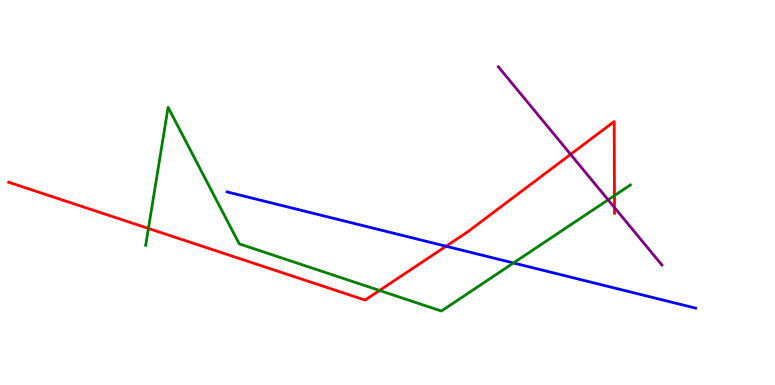[{'lines': ['blue', 'red'], 'intersections': [{'x': 5.76, 'y': 3.6}]}, {'lines': ['green', 'red'], 'intersections': [{'x': 1.92, 'y': 4.07}, {'x': 4.9, 'y': 2.46}, {'x': 7.93, 'y': 4.92}]}, {'lines': ['purple', 'red'], 'intersections': [{'x': 7.36, 'y': 5.99}, {'x': 7.93, 'y': 4.61}]}, {'lines': ['blue', 'green'], 'intersections': [{'x': 6.63, 'y': 3.17}]}, {'lines': ['blue', 'purple'], 'intersections': []}, {'lines': ['green', 'purple'], 'intersections': [{'x': 7.85, 'y': 4.81}]}]